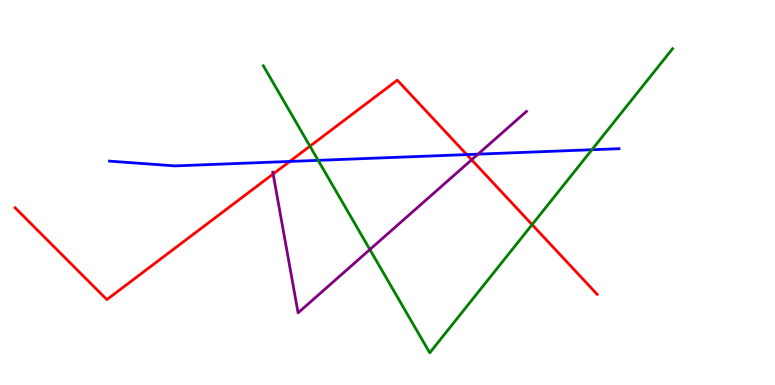[{'lines': ['blue', 'red'], 'intersections': [{'x': 3.74, 'y': 5.81}, {'x': 6.02, 'y': 5.98}]}, {'lines': ['green', 'red'], 'intersections': [{'x': 4.0, 'y': 6.2}, {'x': 6.87, 'y': 4.17}]}, {'lines': ['purple', 'red'], 'intersections': [{'x': 3.52, 'y': 5.48}, {'x': 6.09, 'y': 5.85}]}, {'lines': ['blue', 'green'], 'intersections': [{'x': 4.11, 'y': 5.84}, {'x': 7.64, 'y': 6.11}]}, {'lines': ['blue', 'purple'], 'intersections': [{'x': 6.17, 'y': 6.0}]}, {'lines': ['green', 'purple'], 'intersections': [{'x': 4.77, 'y': 3.52}]}]